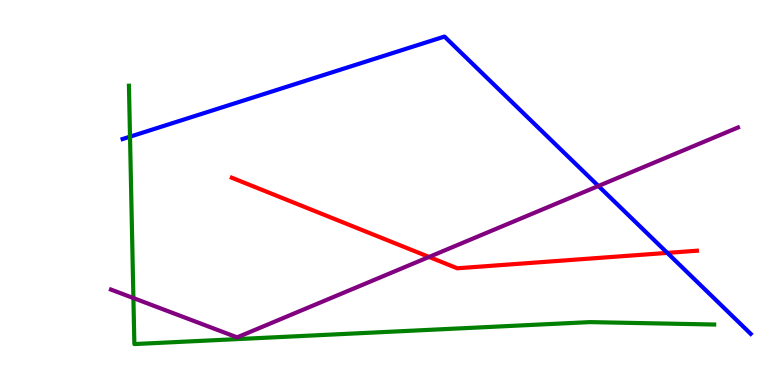[{'lines': ['blue', 'red'], 'intersections': [{'x': 8.61, 'y': 3.43}]}, {'lines': ['green', 'red'], 'intersections': []}, {'lines': ['purple', 'red'], 'intersections': [{'x': 5.54, 'y': 3.33}]}, {'lines': ['blue', 'green'], 'intersections': [{'x': 1.68, 'y': 6.45}]}, {'lines': ['blue', 'purple'], 'intersections': [{'x': 7.72, 'y': 5.17}]}, {'lines': ['green', 'purple'], 'intersections': [{'x': 1.72, 'y': 2.26}]}]